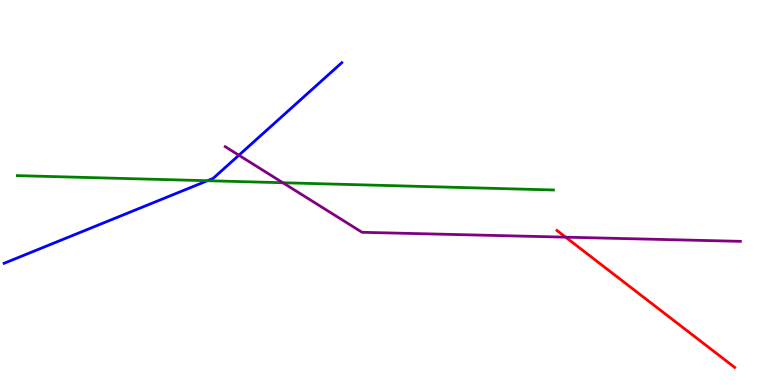[{'lines': ['blue', 'red'], 'intersections': []}, {'lines': ['green', 'red'], 'intersections': []}, {'lines': ['purple', 'red'], 'intersections': [{'x': 7.3, 'y': 3.84}]}, {'lines': ['blue', 'green'], 'intersections': [{'x': 2.68, 'y': 5.31}]}, {'lines': ['blue', 'purple'], 'intersections': [{'x': 3.08, 'y': 5.97}]}, {'lines': ['green', 'purple'], 'intersections': [{'x': 3.65, 'y': 5.25}]}]